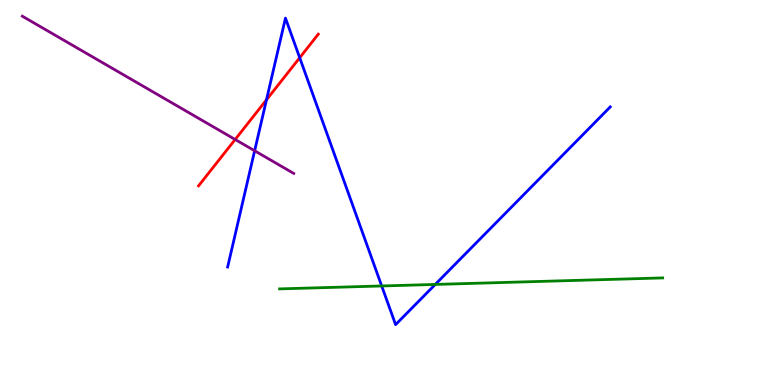[{'lines': ['blue', 'red'], 'intersections': [{'x': 3.44, 'y': 7.41}, {'x': 3.87, 'y': 8.5}]}, {'lines': ['green', 'red'], 'intersections': []}, {'lines': ['purple', 'red'], 'intersections': [{'x': 3.03, 'y': 6.38}]}, {'lines': ['blue', 'green'], 'intersections': [{'x': 4.93, 'y': 2.57}, {'x': 5.62, 'y': 2.61}]}, {'lines': ['blue', 'purple'], 'intersections': [{'x': 3.29, 'y': 6.08}]}, {'lines': ['green', 'purple'], 'intersections': []}]